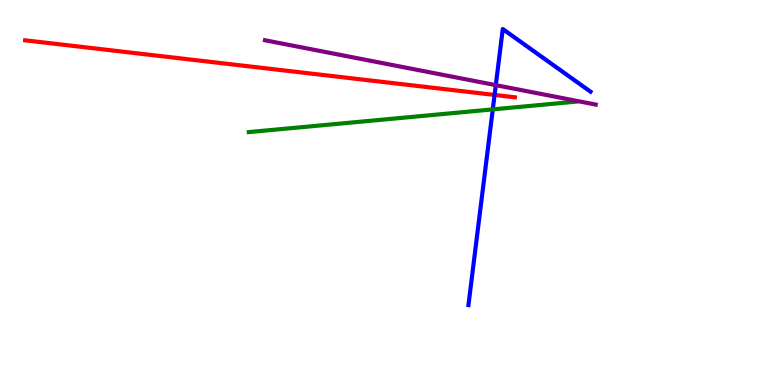[{'lines': ['blue', 'red'], 'intersections': [{'x': 6.38, 'y': 7.53}]}, {'lines': ['green', 'red'], 'intersections': []}, {'lines': ['purple', 'red'], 'intersections': []}, {'lines': ['blue', 'green'], 'intersections': [{'x': 6.36, 'y': 7.16}]}, {'lines': ['blue', 'purple'], 'intersections': [{'x': 6.4, 'y': 7.79}]}, {'lines': ['green', 'purple'], 'intersections': []}]